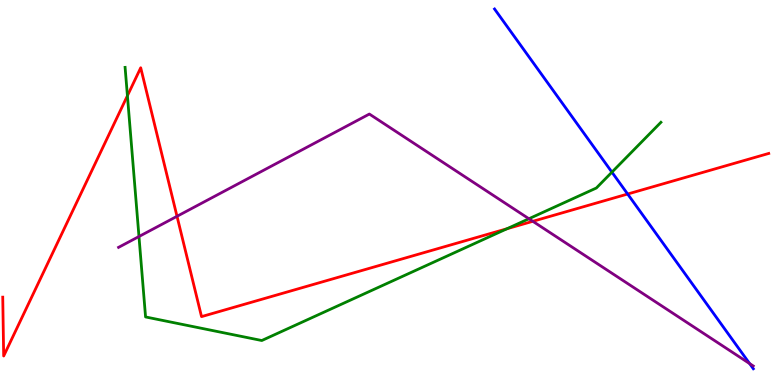[{'lines': ['blue', 'red'], 'intersections': [{'x': 8.1, 'y': 4.96}]}, {'lines': ['green', 'red'], 'intersections': [{'x': 1.64, 'y': 7.51}, {'x': 6.54, 'y': 4.06}]}, {'lines': ['purple', 'red'], 'intersections': [{'x': 2.28, 'y': 4.38}, {'x': 6.88, 'y': 4.25}]}, {'lines': ['blue', 'green'], 'intersections': [{'x': 7.9, 'y': 5.53}]}, {'lines': ['blue', 'purple'], 'intersections': [{'x': 9.67, 'y': 0.556}]}, {'lines': ['green', 'purple'], 'intersections': [{'x': 1.79, 'y': 3.86}, {'x': 6.82, 'y': 4.32}]}]